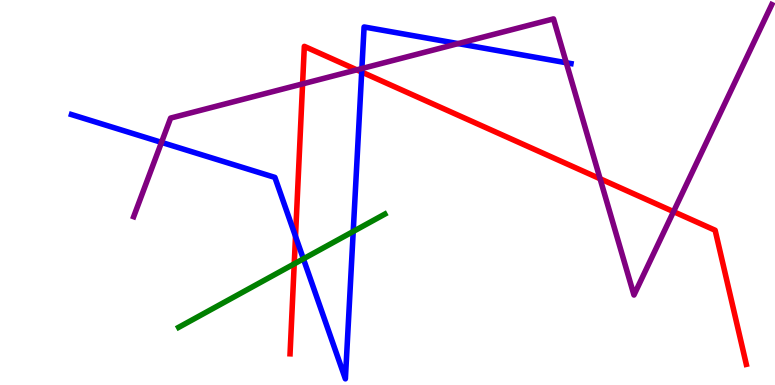[{'lines': ['blue', 'red'], 'intersections': [{'x': 3.81, 'y': 3.86}, {'x': 4.67, 'y': 8.13}]}, {'lines': ['green', 'red'], 'intersections': [{'x': 3.8, 'y': 3.15}]}, {'lines': ['purple', 'red'], 'intersections': [{'x': 3.9, 'y': 7.82}, {'x': 4.6, 'y': 8.19}, {'x': 7.74, 'y': 5.36}, {'x': 8.69, 'y': 4.5}]}, {'lines': ['blue', 'green'], 'intersections': [{'x': 3.91, 'y': 3.28}, {'x': 4.56, 'y': 3.99}]}, {'lines': ['blue', 'purple'], 'intersections': [{'x': 2.08, 'y': 6.3}, {'x': 4.67, 'y': 8.22}, {'x': 5.91, 'y': 8.87}, {'x': 7.31, 'y': 8.37}]}, {'lines': ['green', 'purple'], 'intersections': []}]